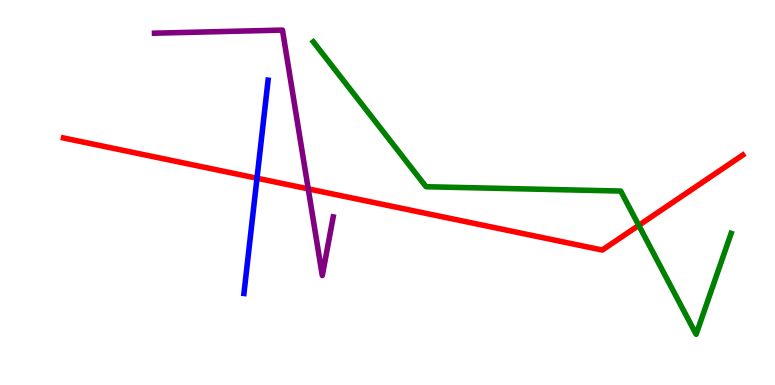[{'lines': ['blue', 'red'], 'intersections': [{'x': 3.32, 'y': 5.37}]}, {'lines': ['green', 'red'], 'intersections': [{'x': 8.24, 'y': 4.15}]}, {'lines': ['purple', 'red'], 'intersections': [{'x': 3.98, 'y': 5.09}]}, {'lines': ['blue', 'green'], 'intersections': []}, {'lines': ['blue', 'purple'], 'intersections': []}, {'lines': ['green', 'purple'], 'intersections': []}]